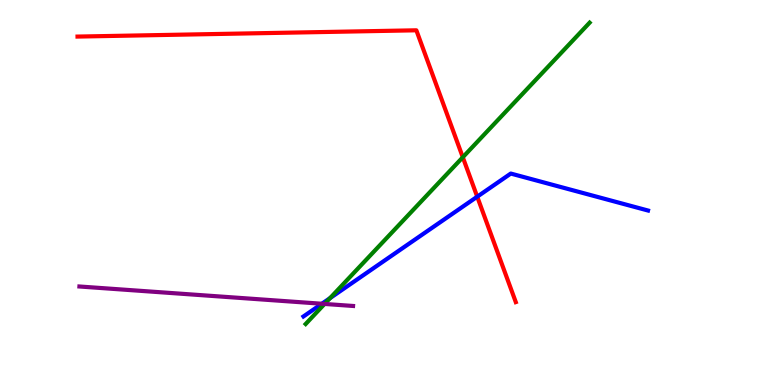[{'lines': ['blue', 'red'], 'intersections': [{'x': 6.16, 'y': 4.89}]}, {'lines': ['green', 'red'], 'intersections': [{'x': 5.97, 'y': 5.92}]}, {'lines': ['purple', 'red'], 'intersections': []}, {'lines': ['blue', 'green'], 'intersections': [{'x': 4.26, 'y': 2.26}]}, {'lines': ['blue', 'purple'], 'intersections': [{'x': 4.15, 'y': 2.11}]}, {'lines': ['green', 'purple'], 'intersections': [{'x': 4.19, 'y': 2.11}]}]